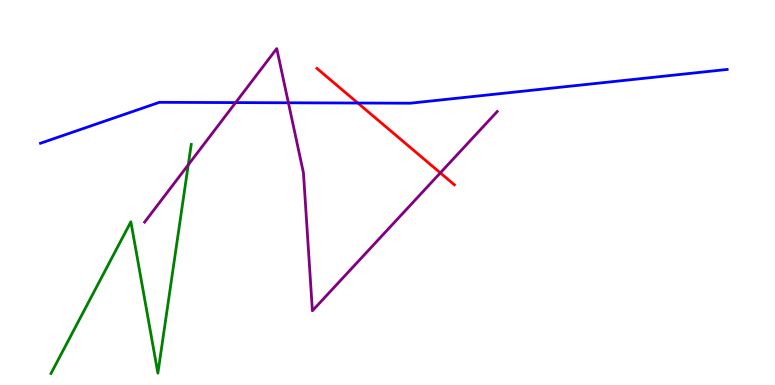[{'lines': ['blue', 'red'], 'intersections': [{'x': 4.62, 'y': 7.32}]}, {'lines': ['green', 'red'], 'intersections': []}, {'lines': ['purple', 'red'], 'intersections': [{'x': 5.68, 'y': 5.51}]}, {'lines': ['blue', 'green'], 'intersections': []}, {'lines': ['blue', 'purple'], 'intersections': [{'x': 3.04, 'y': 7.34}, {'x': 3.72, 'y': 7.33}]}, {'lines': ['green', 'purple'], 'intersections': [{'x': 2.43, 'y': 5.72}]}]